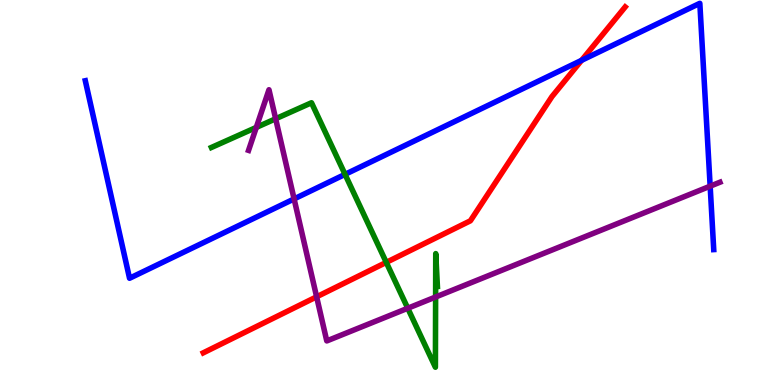[{'lines': ['blue', 'red'], 'intersections': [{'x': 7.5, 'y': 8.43}]}, {'lines': ['green', 'red'], 'intersections': [{'x': 4.98, 'y': 3.19}]}, {'lines': ['purple', 'red'], 'intersections': [{'x': 4.09, 'y': 2.29}]}, {'lines': ['blue', 'green'], 'intersections': [{'x': 4.45, 'y': 5.47}]}, {'lines': ['blue', 'purple'], 'intersections': [{'x': 3.79, 'y': 4.83}, {'x': 9.16, 'y': 5.16}]}, {'lines': ['green', 'purple'], 'intersections': [{'x': 3.31, 'y': 6.69}, {'x': 3.56, 'y': 6.92}, {'x': 5.26, 'y': 1.99}, {'x': 5.62, 'y': 2.29}]}]